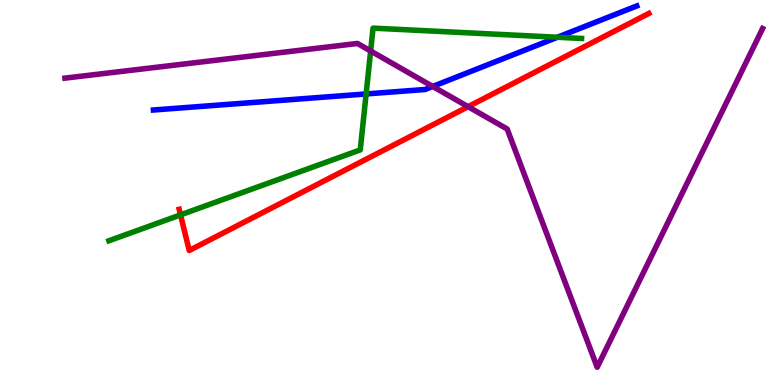[{'lines': ['blue', 'red'], 'intersections': []}, {'lines': ['green', 'red'], 'intersections': [{'x': 2.33, 'y': 4.42}]}, {'lines': ['purple', 'red'], 'intersections': [{'x': 6.04, 'y': 7.23}]}, {'lines': ['blue', 'green'], 'intersections': [{'x': 4.72, 'y': 7.56}, {'x': 7.19, 'y': 9.03}]}, {'lines': ['blue', 'purple'], 'intersections': [{'x': 5.58, 'y': 7.75}]}, {'lines': ['green', 'purple'], 'intersections': [{'x': 4.78, 'y': 8.68}]}]